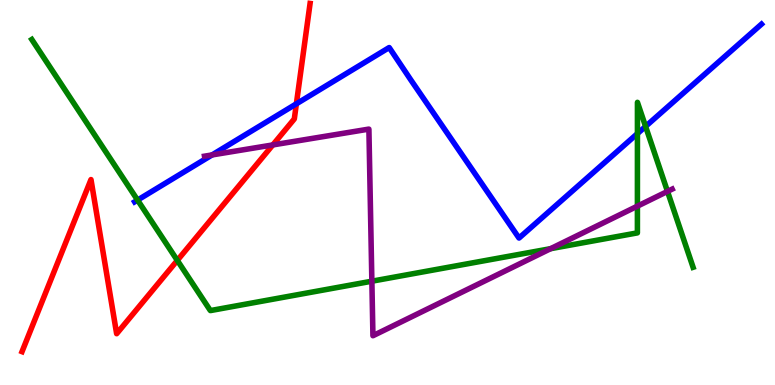[{'lines': ['blue', 'red'], 'intersections': [{'x': 3.82, 'y': 7.3}]}, {'lines': ['green', 'red'], 'intersections': [{'x': 2.29, 'y': 3.24}]}, {'lines': ['purple', 'red'], 'intersections': [{'x': 3.52, 'y': 6.24}]}, {'lines': ['blue', 'green'], 'intersections': [{'x': 1.78, 'y': 4.8}, {'x': 8.22, 'y': 6.53}, {'x': 8.33, 'y': 6.72}]}, {'lines': ['blue', 'purple'], 'intersections': [{'x': 2.74, 'y': 5.98}]}, {'lines': ['green', 'purple'], 'intersections': [{'x': 4.8, 'y': 2.7}, {'x': 7.11, 'y': 3.54}, {'x': 8.22, 'y': 4.65}, {'x': 8.61, 'y': 5.03}]}]